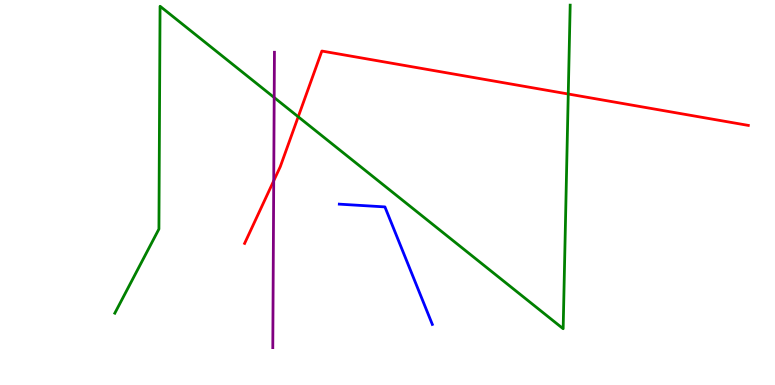[{'lines': ['blue', 'red'], 'intersections': []}, {'lines': ['green', 'red'], 'intersections': [{'x': 3.85, 'y': 6.97}, {'x': 7.33, 'y': 7.56}]}, {'lines': ['purple', 'red'], 'intersections': [{'x': 3.53, 'y': 5.3}]}, {'lines': ['blue', 'green'], 'intersections': []}, {'lines': ['blue', 'purple'], 'intersections': []}, {'lines': ['green', 'purple'], 'intersections': [{'x': 3.54, 'y': 7.47}]}]